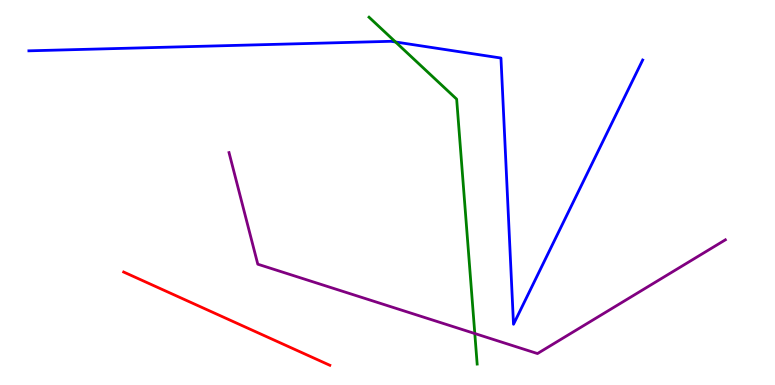[{'lines': ['blue', 'red'], 'intersections': []}, {'lines': ['green', 'red'], 'intersections': []}, {'lines': ['purple', 'red'], 'intersections': []}, {'lines': ['blue', 'green'], 'intersections': [{'x': 5.1, 'y': 8.91}]}, {'lines': ['blue', 'purple'], 'intersections': []}, {'lines': ['green', 'purple'], 'intersections': [{'x': 6.13, 'y': 1.34}]}]